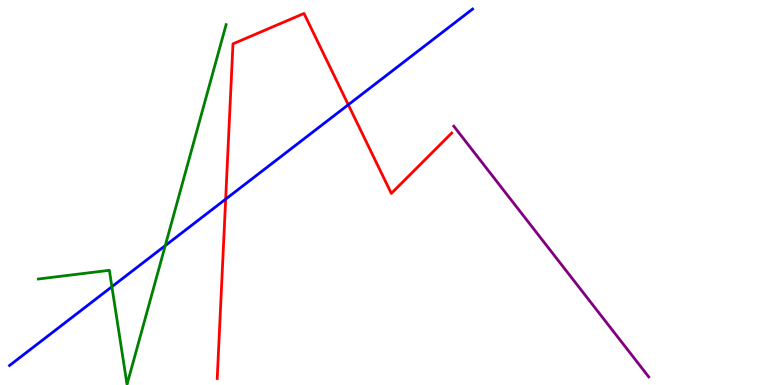[{'lines': ['blue', 'red'], 'intersections': [{'x': 2.91, 'y': 4.83}, {'x': 4.49, 'y': 7.28}]}, {'lines': ['green', 'red'], 'intersections': []}, {'lines': ['purple', 'red'], 'intersections': []}, {'lines': ['blue', 'green'], 'intersections': [{'x': 1.44, 'y': 2.55}, {'x': 2.13, 'y': 3.62}]}, {'lines': ['blue', 'purple'], 'intersections': []}, {'lines': ['green', 'purple'], 'intersections': []}]